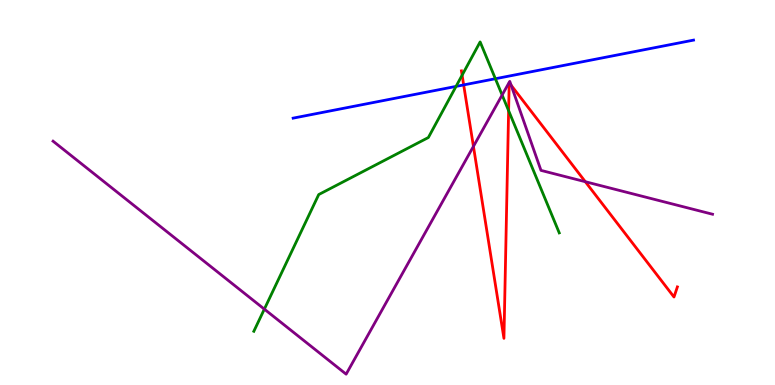[{'lines': ['blue', 'red'], 'intersections': [{'x': 5.98, 'y': 7.79}]}, {'lines': ['green', 'red'], 'intersections': [{'x': 5.96, 'y': 8.05}, {'x': 6.56, 'y': 7.13}]}, {'lines': ['purple', 'red'], 'intersections': [{'x': 6.11, 'y': 6.2}, {'x': 6.6, 'y': 7.78}, {'x': 7.55, 'y': 5.28}]}, {'lines': ['blue', 'green'], 'intersections': [{'x': 5.88, 'y': 7.76}, {'x': 6.39, 'y': 7.96}]}, {'lines': ['blue', 'purple'], 'intersections': []}, {'lines': ['green', 'purple'], 'intersections': [{'x': 3.41, 'y': 1.97}, {'x': 6.48, 'y': 7.53}]}]